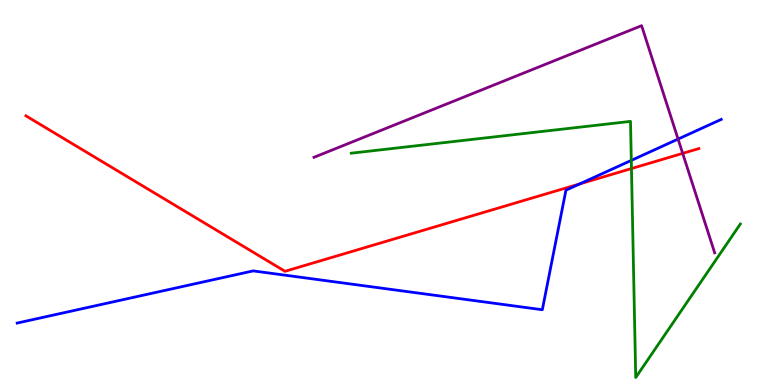[{'lines': ['blue', 'red'], 'intersections': [{'x': 7.48, 'y': 5.22}]}, {'lines': ['green', 'red'], 'intersections': [{'x': 8.15, 'y': 5.62}]}, {'lines': ['purple', 'red'], 'intersections': [{'x': 8.81, 'y': 6.02}]}, {'lines': ['blue', 'green'], 'intersections': [{'x': 8.15, 'y': 5.83}]}, {'lines': ['blue', 'purple'], 'intersections': [{'x': 8.75, 'y': 6.39}]}, {'lines': ['green', 'purple'], 'intersections': []}]